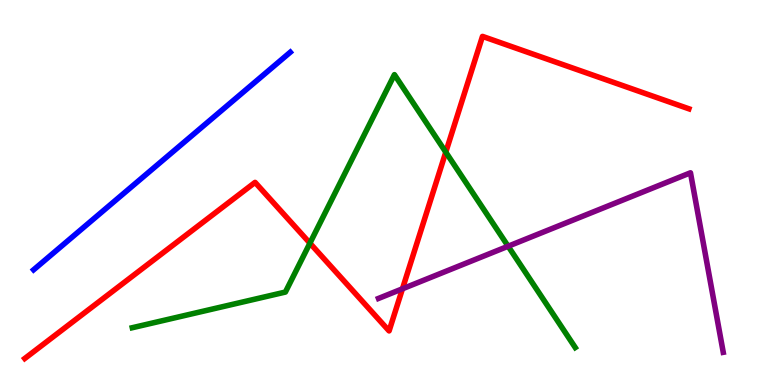[{'lines': ['blue', 'red'], 'intersections': []}, {'lines': ['green', 'red'], 'intersections': [{'x': 4.0, 'y': 3.68}, {'x': 5.75, 'y': 6.05}]}, {'lines': ['purple', 'red'], 'intersections': [{'x': 5.19, 'y': 2.5}]}, {'lines': ['blue', 'green'], 'intersections': []}, {'lines': ['blue', 'purple'], 'intersections': []}, {'lines': ['green', 'purple'], 'intersections': [{'x': 6.56, 'y': 3.6}]}]